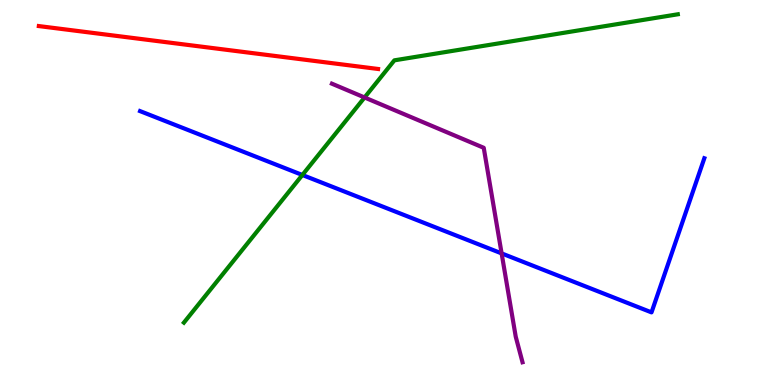[{'lines': ['blue', 'red'], 'intersections': []}, {'lines': ['green', 'red'], 'intersections': []}, {'lines': ['purple', 'red'], 'intersections': []}, {'lines': ['blue', 'green'], 'intersections': [{'x': 3.9, 'y': 5.45}]}, {'lines': ['blue', 'purple'], 'intersections': [{'x': 6.47, 'y': 3.42}]}, {'lines': ['green', 'purple'], 'intersections': [{'x': 4.7, 'y': 7.47}]}]